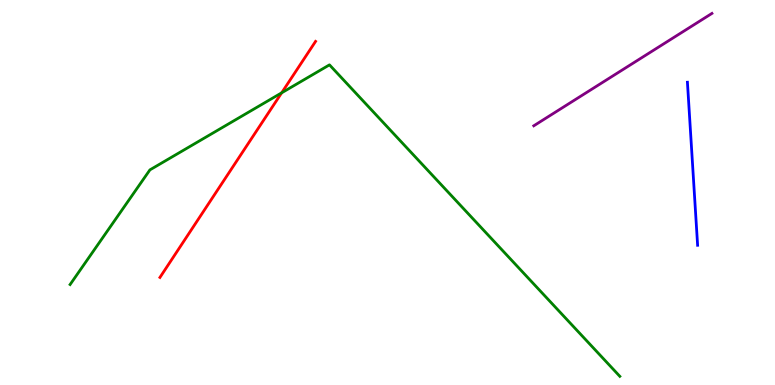[{'lines': ['blue', 'red'], 'intersections': []}, {'lines': ['green', 'red'], 'intersections': [{'x': 3.63, 'y': 7.59}]}, {'lines': ['purple', 'red'], 'intersections': []}, {'lines': ['blue', 'green'], 'intersections': []}, {'lines': ['blue', 'purple'], 'intersections': []}, {'lines': ['green', 'purple'], 'intersections': []}]